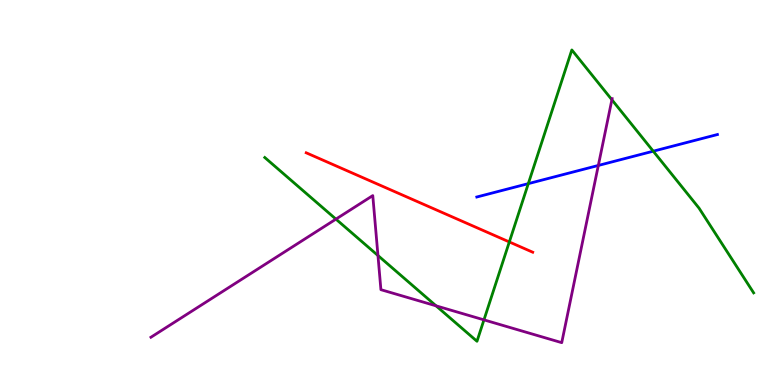[{'lines': ['blue', 'red'], 'intersections': []}, {'lines': ['green', 'red'], 'intersections': [{'x': 6.57, 'y': 3.72}]}, {'lines': ['purple', 'red'], 'intersections': []}, {'lines': ['blue', 'green'], 'intersections': [{'x': 6.82, 'y': 5.23}, {'x': 8.43, 'y': 6.07}]}, {'lines': ['blue', 'purple'], 'intersections': [{'x': 7.72, 'y': 5.7}]}, {'lines': ['green', 'purple'], 'intersections': [{'x': 4.33, 'y': 4.31}, {'x': 4.88, 'y': 3.36}, {'x': 5.63, 'y': 2.06}, {'x': 6.24, 'y': 1.69}, {'x': 7.9, 'y': 7.41}]}]